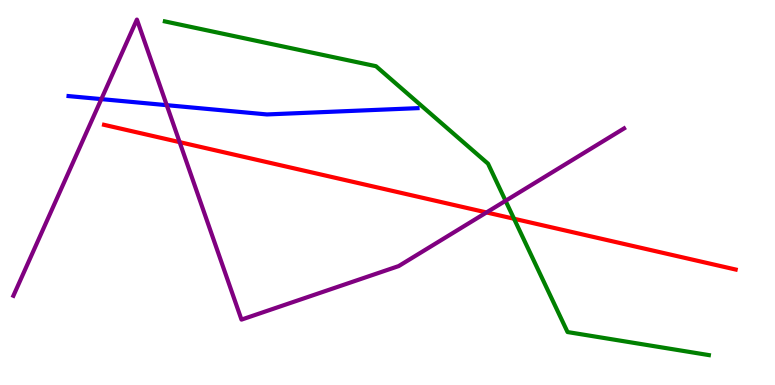[{'lines': ['blue', 'red'], 'intersections': []}, {'lines': ['green', 'red'], 'intersections': [{'x': 6.63, 'y': 4.32}]}, {'lines': ['purple', 'red'], 'intersections': [{'x': 2.32, 'y': 6.31}, {'x': 6.28, 'y': 4.48}]}, {'lines': ['blue', 'green'], 'intersections': []}, {'lines': ['blue', 'purple'], 'intersections': [{'x': 1.31, 'y': 7.43}, {'x': 2.15, 'y': 7.27}]}, {'lines': ['green', 'purple'], 'intersections': [{'x': 6.52, 'y': 4.78}]}]